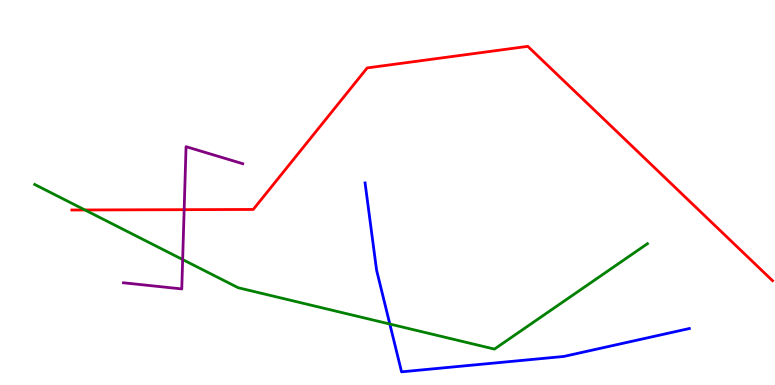[{'lines': ['blue', 'red'], 'intersections': []}, {'lines': ['green', 'red'], 'intersections': [{'x': 1.1, 'y': 4.55}]}, {'lines': ['purple', 'red'], 'intersections': [{'x': 2.38, 'y': 4.55}]}, {'lines': ['blue', 'green'], 'intersections': [{'x': 5.03, 'y': 1.58}]}, {'lines': ['blue', 'purple'], 'intersections': []}, {'lines': ['green', 'purple'], 'intersections': [{'x': 2.36, 'y': 3.26}]}]